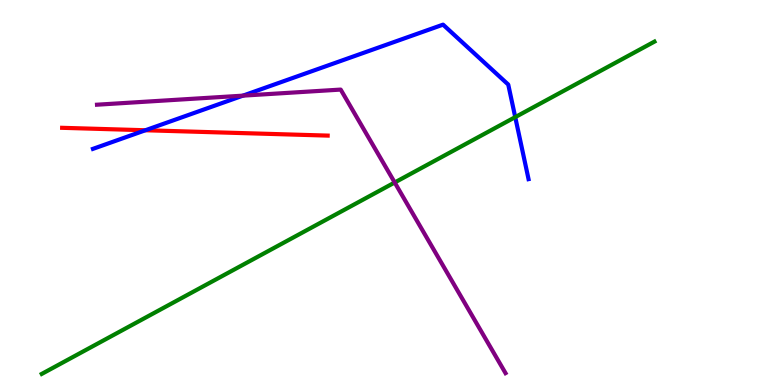[{'lines': ['blue', 'red'], 'intersections': [{'x': 1.88, 'y': 6.62}]}, {'lines': ['green', 'red'], 'intersections': []}, {'lines': ['purple', 'red'], 'intersections': []}, {'lines': ['blue', 'green'], 'intersections': [{'x': 6.65, 'y': 6.96}]}, {'lines': ['blue', 'purple'], 'intersections': [{'x': 3.13, 'y': 7.52}]}, {'lines': ['green', 'purple'], 'intersections': [{'x': 5.09, 'y': 5.26}]}]